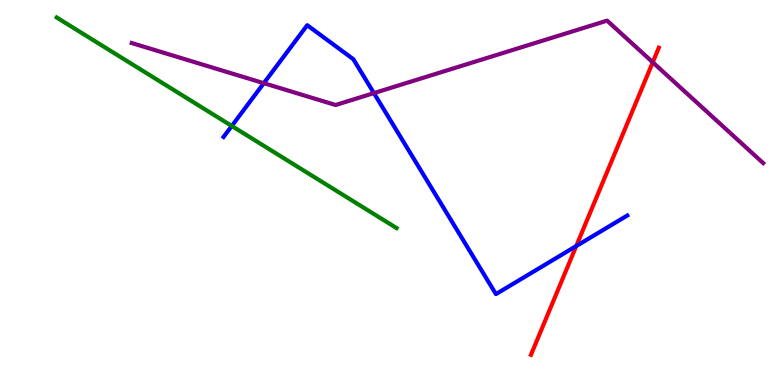[{'lines': ['blue', 'red'], 'intersections': [{'x': 7.44, 'y': 3.61}]}, {'lines': ['green', 'red'], 'intersections': []}, {'lines': ['purple', 'red'], 'intersections': [{'x': 8.42, 'y': 8.38}]}, {'lines': ['blue', 'green'], 'intersections': [{'x': 2.99, 'y': 6.73}]}, {'lines': ['blue', 'purple'], 'intersections': [{'x': 3.4, 'y': 7.84}, {'x': 4.82, 'y': 7.58}]}, {'lines': ['green', 'purple'], 'intersections': []}]